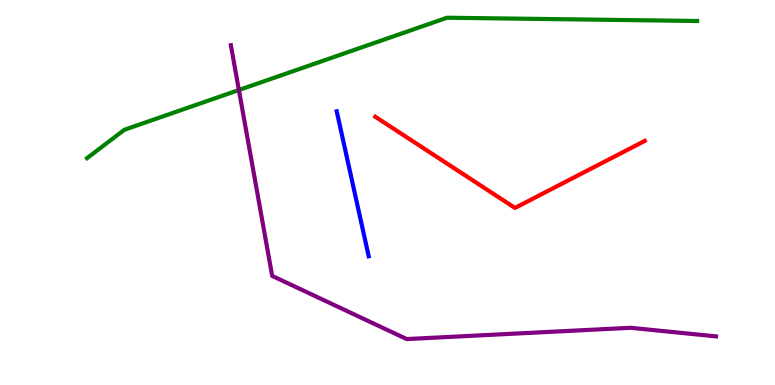[{'lines': ['blue', 'red'], 'intersections': []}, {'lines': ['green', 'red'], 'intersections': []}, {'lines': ['purple', 'red'], 'intersections': []}, {'lines': ['blue', 'green'], 'intersections': []}, {'lines': ['blue', 'purple'], 'intersections': []}, {'lines': ['green', 'purple'], 'intersections': [{'x': 3.08, 'y': 7.66}]}]